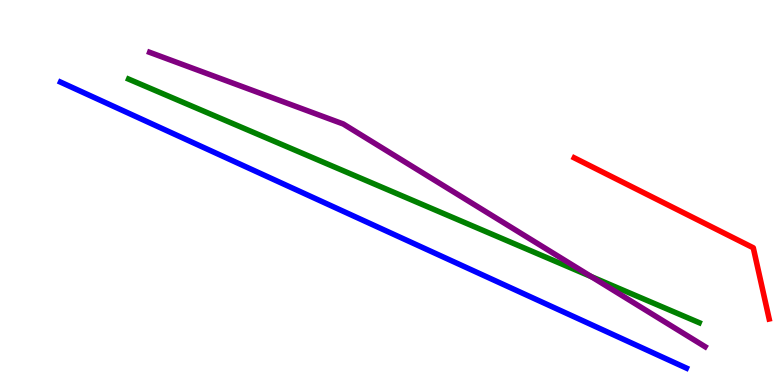[{'lines': ['blue', 'red'], 'intersections': []}, {'lines': ['green', 'red'], 'intersections': []}, {'lines': ['purple', 'red'], 'intersections': []}, {'lines': ['blue', 'green'], 'intersections': []}, {'lines': ['blue', 'purple'], 'intersections': []}, {'lines': ['green', 'purple'], 'intersections': [{'x': 7.63, 'y': 2.82}]}]